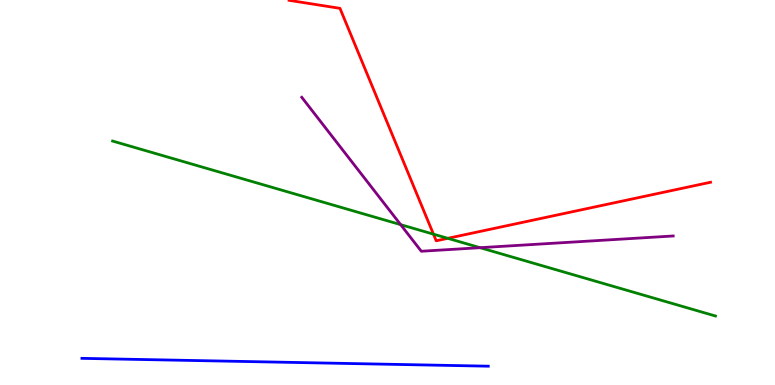[{'lines': ['blue', 'red'], 'intersections': []}, {'lines': ['green', 'red'], 'intersections': [{'x': 5.59, 'y': 3.92}, {'x': 5.78, 'y': 3.81}]}, {'lines': ['purple', 'red'], 'intersections': []}, {'lines': ['blue', 'green'], 'intersections': []}, {'lines': ['blue', 'purple'], 'intersections': []}, {'lines': ['green', 'purple'], 'intersections': [{'x': 5.17, 'y': 4.17}, {'x': 6.19, 'y': 3.57}]}]